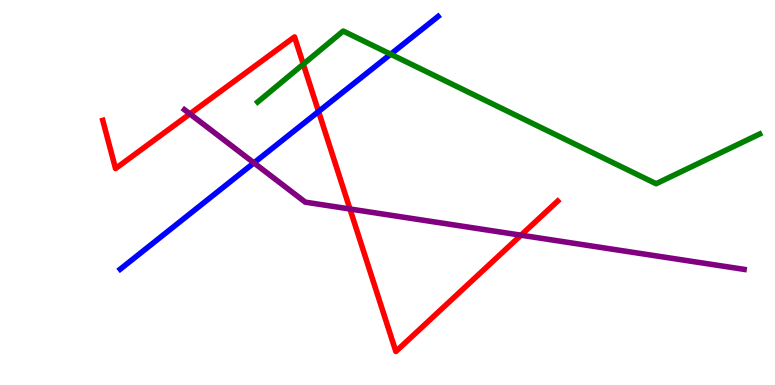[{'lines': ['blue', 'red'], 'intersections': [{'x': 4.11, 'y': 7.1}]}, {'lines': ['green', 'red'], 'intersections': [{'x': 3.91, 'y': 8.33}]}, {'lines': ['purple', 'red'], 'intersections': [{'x': 2.45, 'y': 7.04}, {'x': 4.52, 'y': 4.57}, {'x': 6.72, 'y': 3.89}]}, {'lines': ['blue', 'green'], 'intersections': [{'x': 5.04, 'y': 8.59}]}, {'lines': ['blue', 'purple'], 'intersections': [{'x': 3.28, 'y': 5.77}]}, {'lines': ['green', 'purple'], 'intersections': []}]